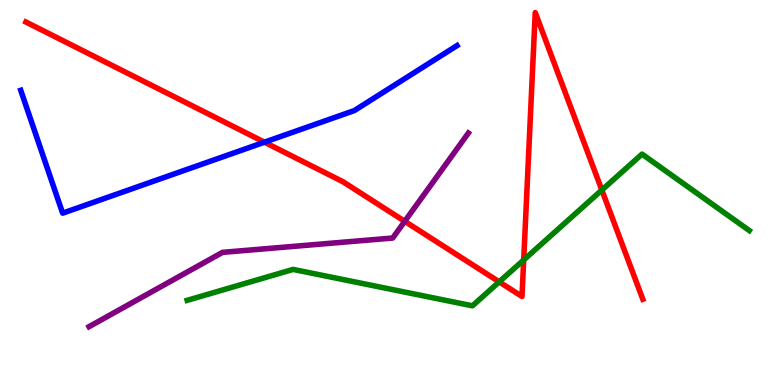[{'lines': ['blue', 'red'], 'intersections': [{'x': 3.41, 'y': 6.31}]}, {'lines': ['green', 'red'], 'intersections': [{'x': 6.44, 'y': 2.68}, {'x': 6.76, 'y': 3.25}, {'x': 7.77, 'y': 5.06}]}, {'lines': ['purple', 'red'], 'intersections': [{'x': 5.22, 'y': 4.25}]}, {'lines': ['blue', 'green'], 'intersections': []}, {'lines': ['blue', 'purple'], 'intersections': []}, {'lines': ['green', 'purple'], 'intersections': []}]